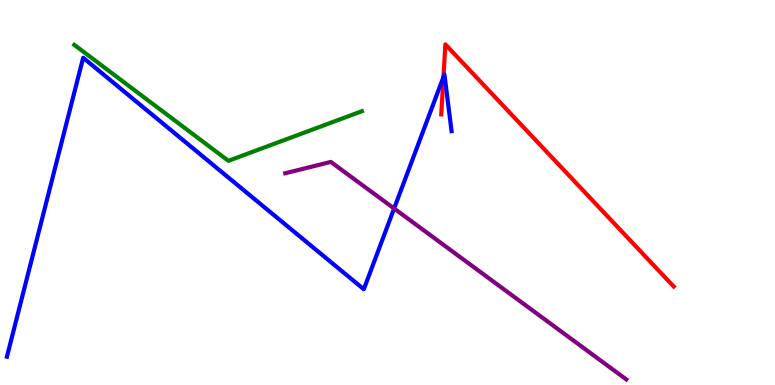[{'lines': ['blue', 'red'], 'intersections': [{'x': 5.72, 'y': 8.0}]}, {'lines': ['green', 'red'], 'intersections': []}, {'lines': ['purple', 'red'], 'intersections': []}, {'lines': ['blue', 'green'], 'intersections': []}, {'lines': ['blue', 'purple'], 'intersections': [{'x': 5.09, 'y': 4.58}]}, {'lines': ['green', 'purple'], 'intersections': []}]